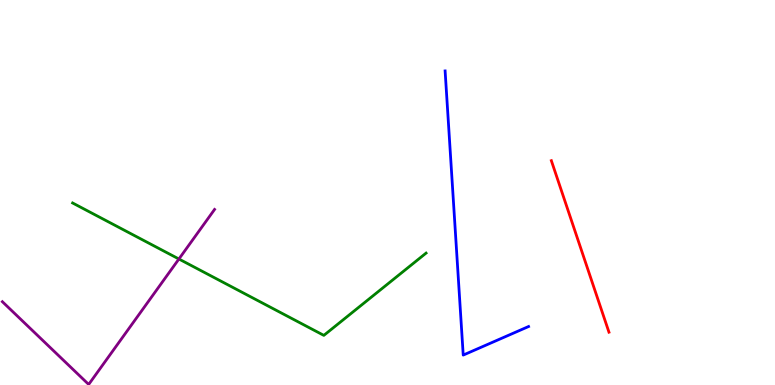[{'lines': ['blue', 'red'], 'intersections': []}, {'lines': ['green', 'red'], 'intersections': []}, {'lines': ['purple', 'red'], 'intersections': []}, {'lines': ['blue', 'green'], 'intersections': []}, {'lines': ['blue', 'purple'], 'intersections': []}, {'lines': ['green', 'purple'], 'intersections': [{'x': 2.31, 'y': 3.27}]}]